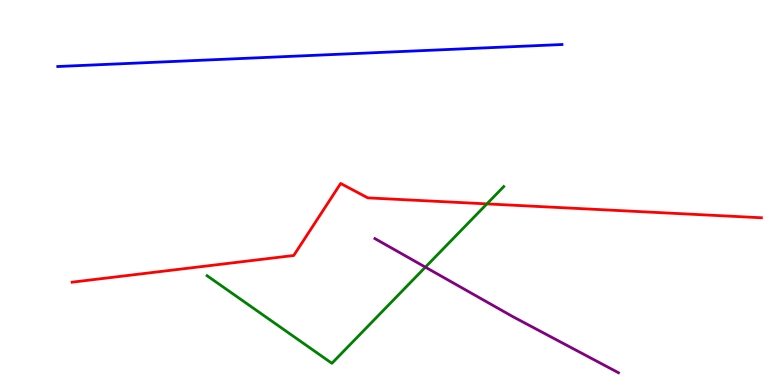[{'lines': ['blue', 'red'], 'intersections': []}, {'lines': ['green', 'red'], 'intersections': [{'x': 6.28, 'y': 4.7}]}, {'lines': ['purple', 'red'], 'intersections': []}, {'lines': ['blue', 'green'], 'intersections': []}, {'lines': ['blue', 'purple'], 'intersections': []}, {'lines': ['green', 'purple'], 'intersections': [{'x': 5.49, 'y': 3.06}]}]